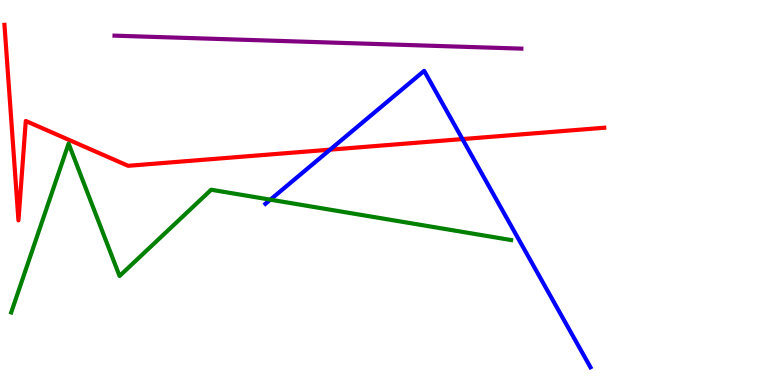[{'lines': ['blue', 'red'], 'intersections': [{'x': 4.26, 'y': 6.11}, {'x': 5.97, 'y': 6.39}]}, {'lines': ['green', 'red'], 'intersections': []}, {'lines': ['purple', 'red'], 'intersections': []}, {'lines': ['blue', 'green'], 'intersections': [{'x': 3.49, 'y': 4.81}]}, {'lines': ['blue', 'purple'], 'intersections': []}, {'lines': ['green', 'purple'], 'intersections': []}]